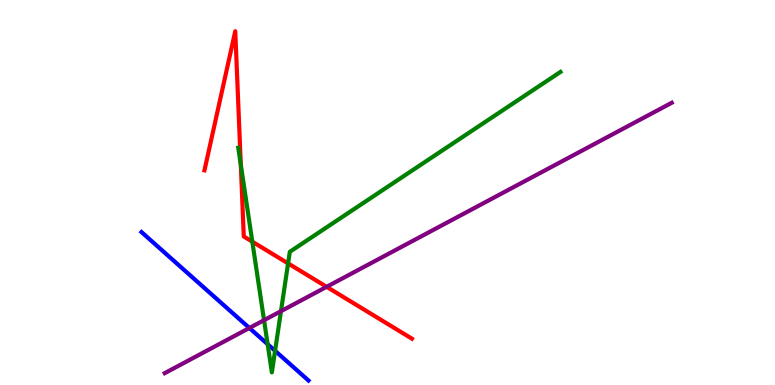[{'lines': ['blue', 'red'], 'intersections': []}, {'lines': ['green', 'red'], 'intersections': [{'x': 3.11, 'y': 5.72}, {'x': 3.26, 'y': 3.72}, {'x': 3.72, 'y': 3.16}]}, {'lines': ['purple', 'red'], 'intersections': [{'x': 4.21, 'y': 2.55}]}, {'lines': ['blue', 'green'], 'intersections': [{'x': 3.45, 'y': 1.06}, {'x': 3.55, 'y': 0.888}]}, {'lines': ['blue', 'purple'], 'intersections': [{'x': 3.22, 'y': 1.48}]}, {'lines': ['green', 'purple'], 'intersections': [{'x': 3.41, 'y': 1.68}, {'x': 3.63, 'y': 1.92}]}]